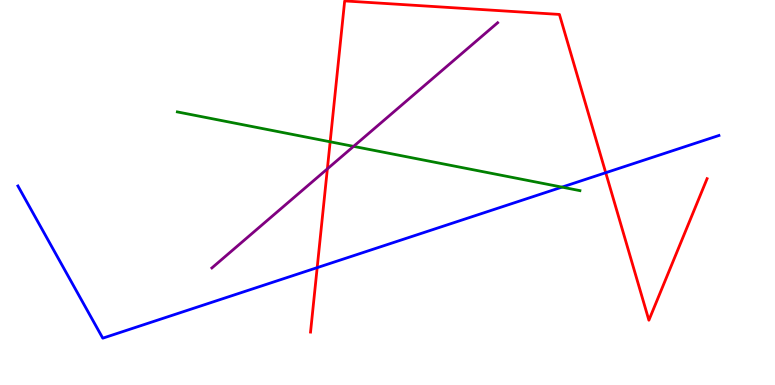[{'lines': ['blue', 'red'], 'intersections': [{'x': 4.09, 'y': 3.05}, {'x': 7.82, 'y': 5.51}]}, {'lines': ['green', 'red'], 'intersections': [{'x': 4.26, 'y': 6.32}]}, {'lines': ['purple', 'red'], 'intersections': [{'x': 4.22, 'y': 5.61}]}, {'lines': ['blue', 'green'], 'intersections': [{'x': 7.25, 'y': 5.14}]}, {'lines': ['blue', 'purple'], 'intersections': []}, {'lines': ['green', 'purple'], 'intersections': [{'x': 4.56, 'y': 6.2}]}]